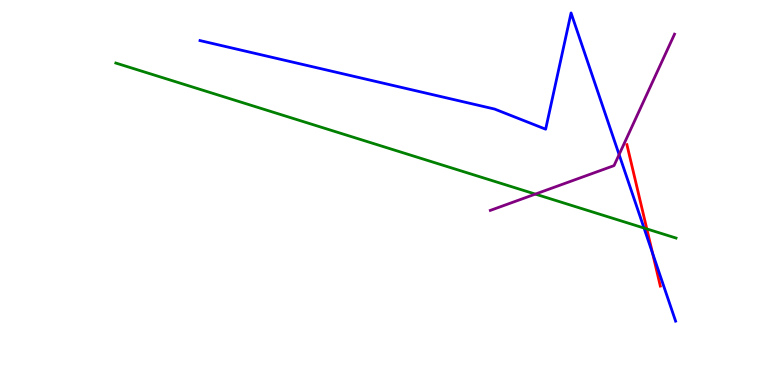[{'lines': ['blue', 'red'], 'intersections': [{'x': 8.42, 'y': 3.42}]}, {'lines': ['green', 'red'], 'intersections': [{'x': 8.35, 'y': 4.05}]}, {'lines': ['purple', 'red'], 'intersections': []}, {'lines': ['blue', 'green'], 'intersections': [{'x': 8.31, 'y': 4.08}]}, {'lines': ['blue', 'purple'], 'intersections': [{'x': 7.99, 'y': 5.98}]}, {'lines': ['green', 'purple'], 'intersections': [{'x': 6.91, 'y': 4.96}]}]